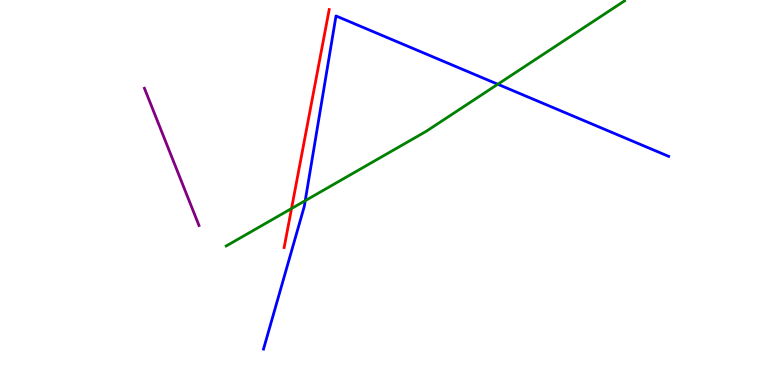[{'lines': ['blue', 'red'], 'intersections': []}, {'lines': ['green', 'red'], 'intersections': [{'x': 3.76, 'y': 4.58}]}, {'lines': ['purple', 'red'], 'intersections': []}, {'lines': ['blue', 'green'], 'intersections': [{'x': 3.94, 'y': 4.79}, {'x': 6.42, 'y': 7.81}]}, {'lines': ['blue', 'purple'], 'intersections': []}, {'lines': ['green', 'purple'], 'intersections': []}]